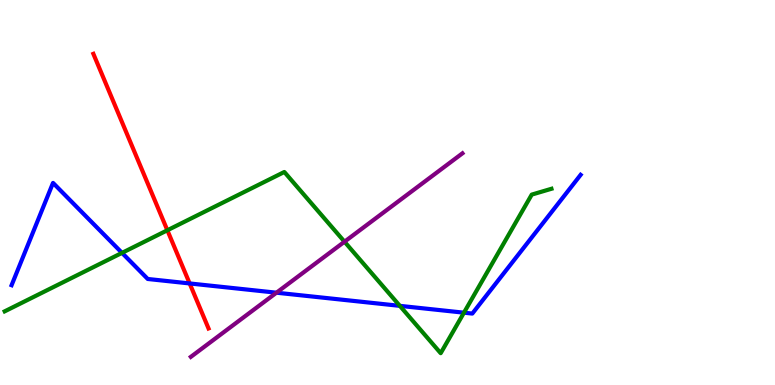[{'lines': ['blue', 'red'], 'intersections': [{'x': 2.45, 'y': 2.64}]}, {'lines': ['green', 'red'], 'intersections': [{'x': 2.16, 'y': 4.02}]}, {'lines': ['purple', 'red'], 'intersections': []}, {'lines': ['blue', 'green'], 'intersections': [{'x': 1.57, 'y': 3.43}, {'x': 5.16, 'y': 2.06}, {'x': 5.99, 'y': 1.88}]}, {'lines': ['blue', 'purple'], 'intersections': [{'x': 3.57, 'y': 2.4}]}, {'lines': ['green', 'purple'], 'intersections': [{'x': 4.45, 'y': 3.72}]}]